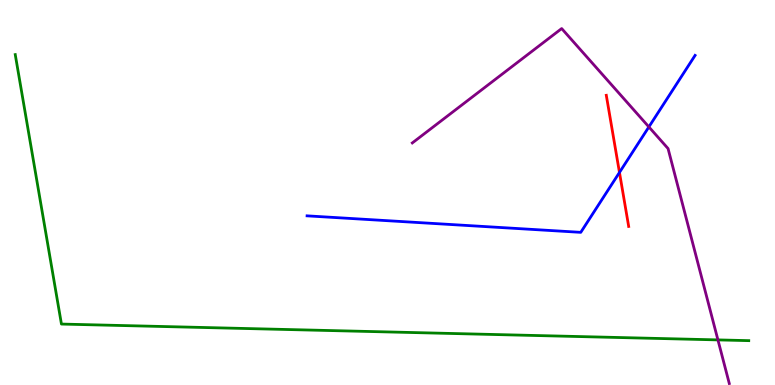[{'lines': ['blue', 'red'], 'intersections': [{'x': 7.99, 'y': 5.52}]}, {'lines': ['green', 'red'], 'intersections': []}, {'lines': ['purple', 'red'], 'intersections': []}, {'lines': ['blue', 'green'], 'intersections': []}, {'lines': ['blue', 'purple'], 'intersections': [{'x': 8.37, 'y': 6.7}]}, {'lines': ['green', 'purple'], 'intersections': [{'x': 9.26, 'y': 1.17}]}]